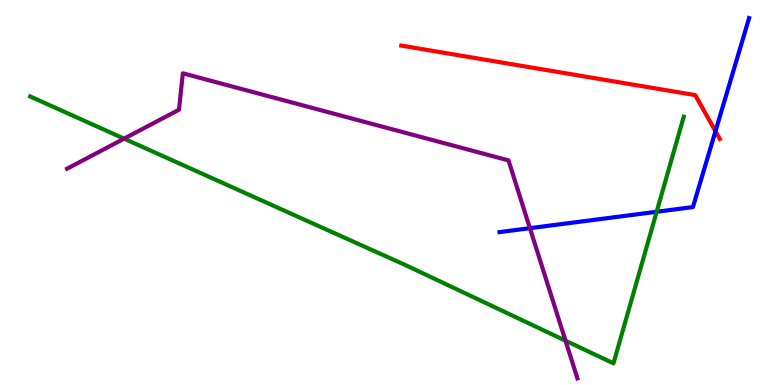[{'lines': ['blue', 'red'], 'intersections': [{'x': 9.23, 'y': 6.59}]}, {'lines': ['green', 'red'], 'intersections': []}, {'lines': ['purple', 'red'], 'intersections': []}, {'lines': ['blue', 'green'], 'intersections': [{'x': 8.47, 'y': 4.5}]}, {'lines': ['blue', 'purple'], 'intersections': [{'x': 6.84, 'y': 4.07}]}, {'lines': ['green', 'purple'], 'intersections': [{'x': 1.6, 'y': 6.4}, {'x': 7.3, 'y': 1.15}]}]